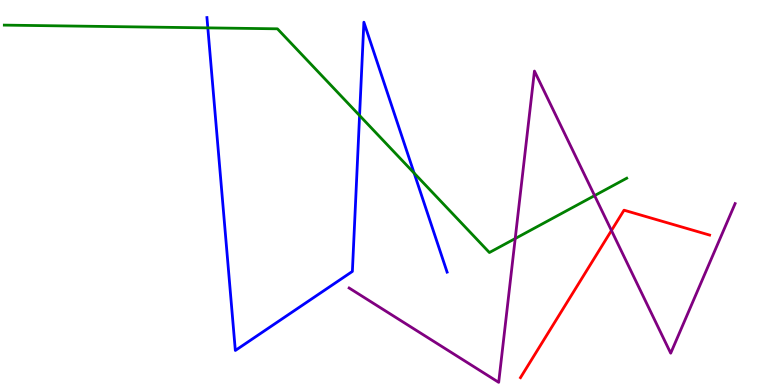[{'lines': ['blue', 'red'], 'intersections': []}, {'lines': ['green', 'red'], 'intersections': []}, {'lines': ['purple', 'red'], 'intersections': [{'x': 7.89, 'y': 4.01}]}, {'lines': ['blue', 'green'], 'intersections': [{'x': 2.68, 'y': 9.28}, {'x': 4.64, 'y': 7.0}, {'x': 5.34, 'y': 5.5}]}, {'lines': ['blue', 'purple'], 'intersections': []}, {'lines': ['green', 'purple'], 'intersections': [{'x': 6.65, 'y': 3.8}, {'x': 7.67, 'y': 4.92}]}]